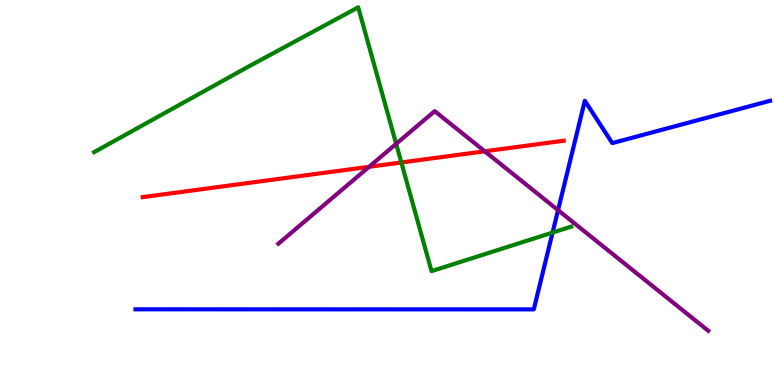[{'lines': ['blue', 'red'], 'intersections': []}, {'lines': ['green', 'red'], 'intersections': [{'x': 5.18, 'y': 5.78}]}, {'lines': ['purple', 'red'], 'intersections': [{'x': 4.76, 'y': 5.67}, {'x': 6.25, 'y': 6.07}]}, {'lines': ['blue', 'green'], 'intersections': [{'x': 7.13, 'y': 3.96}]}, {'lines': ['blue', 'purple'], 'intersections': [{'x': 7.2, 'y': 4.54}]}, {'lines': ['green', 'purple'], 'intersections': [{'x': 5.11, 'y': 6.26}]}]